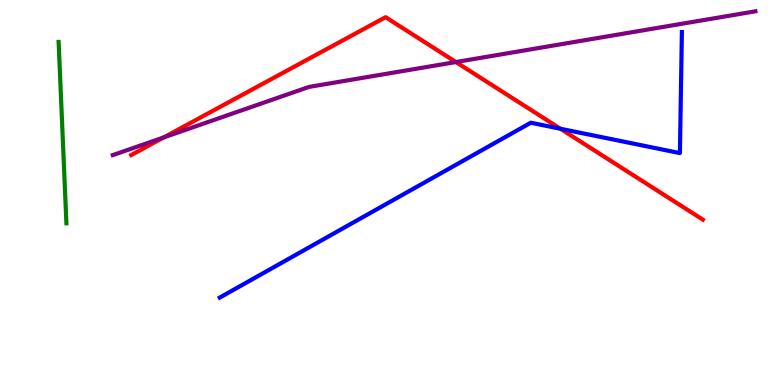[{'lines': ['blue', 'red'], 'intersections': [{'x': 7.23, 'y': 6.66}]}, {'lines': ['green', 'red'], 'intersections': []}, {'lines': ['purple', 'red'], 'intersections': [{'x': 2.11, 'y': 6.43}, {'x': 5.88, 'y': 8.39}]}, {'lines': ['blue', 'green'], 'intersections': []}, {'lines': ['blue', 'purple'], 'intersections': []}, {'lines': ['green', 'purple'], 'intersections': []}]